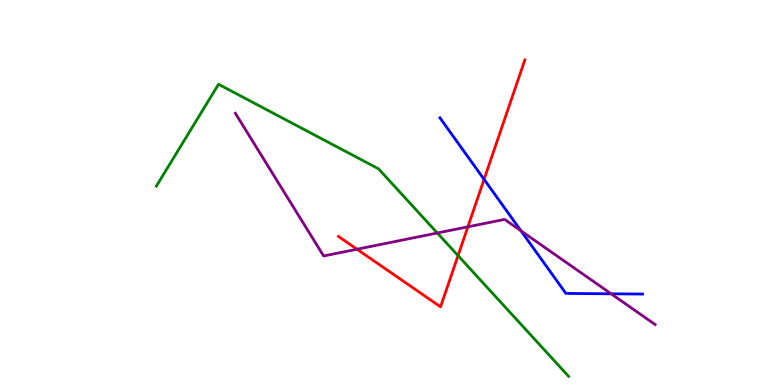[{'lines': ['blue', 'red'], 'intersections': [{'x': 6.25, 'y': 5.34}]}, {'lines': ['green', 'red'], 'intersections': [{'x': 5.91, 'y': 3.36}]}, {'lines': ['purple', 'red'], 'intersections': [{'x': 4.61, 'y': 3.53}, {'x': 6.04, 'y': 4.11}]}, {'lines': ['blue', 'green'], 'intersections': []}, {'lines': ['blue', 'purple'], 'intersections': [{'x': 6.72, 'y': 4.0}, {'x': 7.89, 'y': 2.37}]}, {'lines': ['green', 'purple'], 'intersections': [{'x': 5.64, 'y': 3.95}]}]